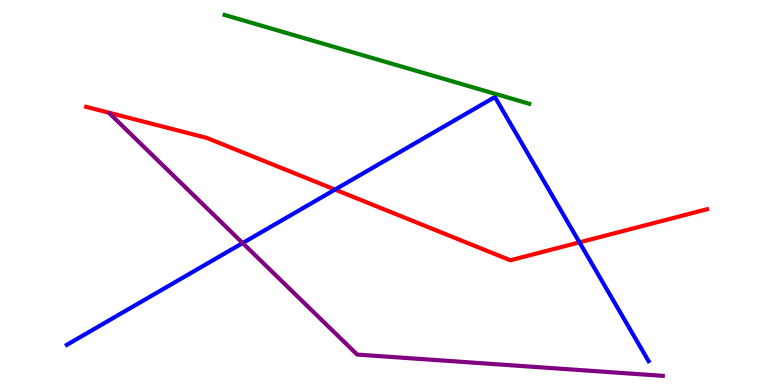[{'lines': ['blue', 'red'], 'intersections': [{'x': 4.32, 'y': 5.08}, {'x': 7.48, 'y': 3.71}]}, {'lines': ['green', 'red'], 'intersections': []}, {'lines': ['purple', 'red'], 'intersections': []}, {'lines': ['blue', 'green'], 'intersections': []}, {'lines': ['blue', 'purple'], 'intersections': [{'x': 3.13, 'y': 3.69}]}, {'lines': ['green', 'purple'], 'intersections': []}]